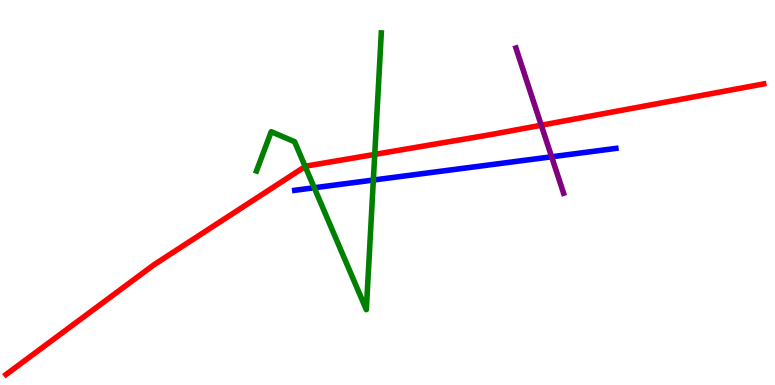[{'lines': ['blue', 'red'], 'intersections': []}, {'lines': ['green', 'red'], 'intersections': [{'x': 3.94, 'y': 5.68}, {'x': 4.84, 'y': 5.99}]}, {'lines': ['purple', 'red'], 'intersections': [{'x': 6.98, 'y': 6.75}]}, {'lines': ['blue', 'green'], 'intersections': [{'x': 4.05, 'y': 5.12}, {'x': 4.82, 'y': 5.32}]}, {'lines': ['blue', 'purple'], 'intersections': [{'x': 7.12, 'y': 5.93}]}, {'lines': ['green', 'purple'], 'intersections': []}]